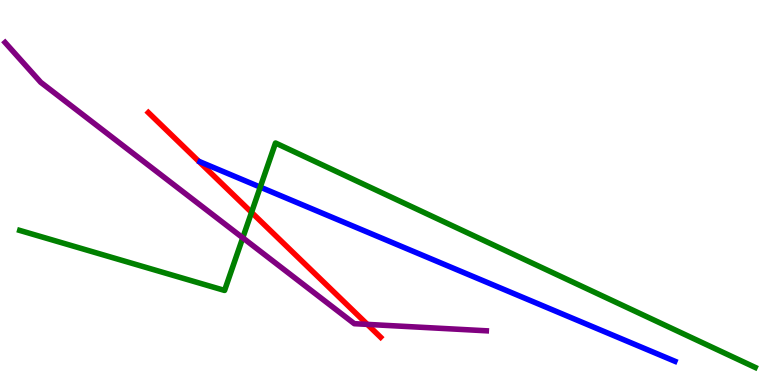[{'lines': ['blue', 'red'], 'intersections': []}, {'lines': ['green', 'red'], 'intersections': [{'x': 3.25, 'y': 4.48}]}, {'lines': ['purple', 'red'], 'intersections': [{'x': 4.74, 'y': 1.57}]}, {'lines': ['blue', 'green'], 'intersections': [{'x': 3.36, 'y': 5.14}]}, {'lines': ['blue', 'purple'], 'intersections': []}, {'lines': ['green', 'purple'], 'intersections': [{'x': 3.13, 'y': 3.82}]}]